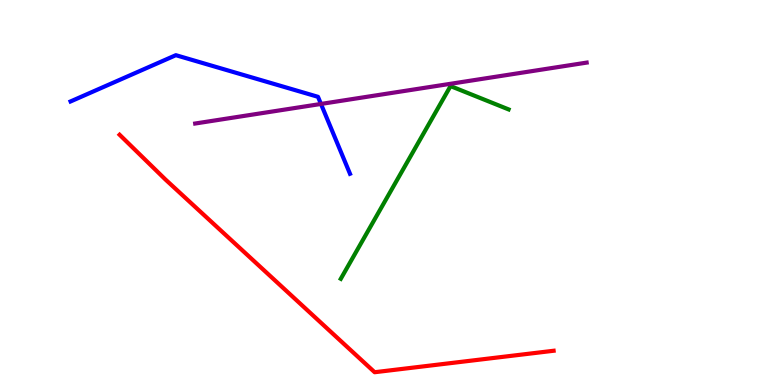[{'lines': ['blue', 'red'], 'intersections': []}, {'lines': ['green', 'red'], 'intersections': []}, {'lines': ['purple', 'red'], 'intersections': []}, {'lines': ['blue', 'green'], 'intersections': []}, {'lines': ['blue', 'purple'], 'intersections': [{'x': 4.14, 'y': 7.3}]}, {'lines': ['green', 'purple'], 'intersections': []}]